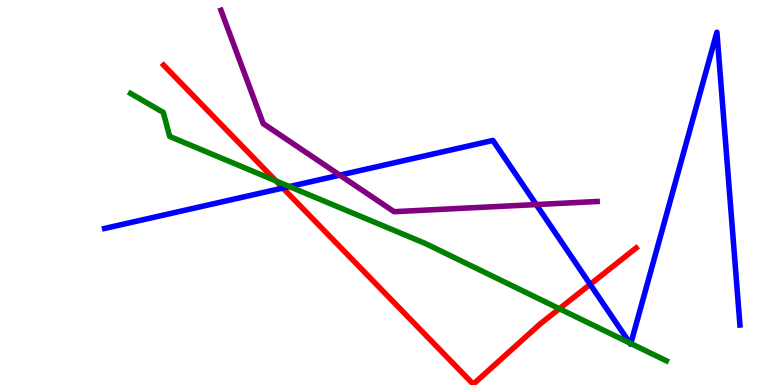[{'lines': ['blue', 'red'], 'intersections': [{'x': 3.65, 'y': 5.12}, {'x': 7.62, 'y': 2.61}]}, {'lines': ['green', 'red'], 'intersections': [{'x': 3.56, 'y': 5.3}, {'x': 7.22, 'y': 1.98}]}, {'lines': ['purple', 'red'], 'intersections': []}, {'lines': ['blue', 'green'], 'intersections': [{'x': 3.73, 'y': 5.15}, {'x': 8.13, 'y': 1.09}, {'x': 8.14, 'y': 1.08}]}, {'lines': ['blue', 'purple'], 'intersections': [{'x': 4.38, 'y': 5.45}, {'x': 6.92, 'y': 4.69}]}, {'lines': ['green', 'purple'], 'intersections': []}]